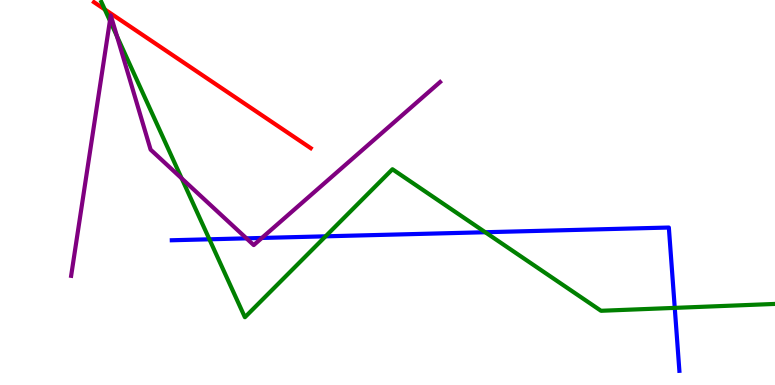[{'lines': ['blue', 'red'], 'intersections': []}, {'lines': ['green', 'red'], 'intersections': [{'x': 1.35, 'y': 9.75}]}, {'lines': ['purple', 'red'], 'intersections': []}, {'lines': ['blue', 'green'], 'intersections': [{'x': 2.7, 'y': 3.78}, {'x': 4.2, 'y': 3.86}, {'x': 6.26, 'y': 3.97}, {'x': 8.71, 'y': 2.0}]}, {'lines': ['blue', 'purple'], 'intersections': [{'x': 3.18, 'y': 3.81}, {'x': 3.38, 'y': 3.82}]}, {'lines': ['green', 'purple'], 'intersections': [{'x': 1.42, 'y': 9.46}, {'x': 1.51, 'y': 9.06}, {'x': 2.34, 'y': 5.37}]}]